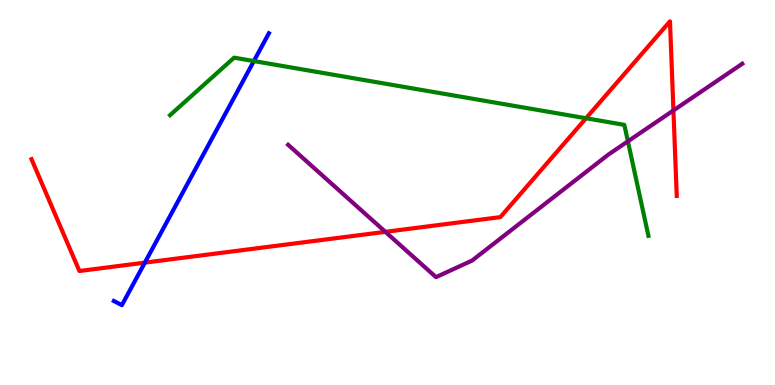[{'lines': ['blue', 'red'], 'intersections': [{'x': 1.87, 'y': 3.18}]}, {'lines': ['green', 'red'], 'intersections': [{'x': 7.56, 'y': 6.93}]}, {'lines': ['purple', 'red'], 'intersections': [{'x': 4.97, 'y': 3.98}, {'x': 8.69, 'y': 7.13}]}, {'lines': ['blue', 'green'], 'intersections': [{'x': 3.28, 'y': 8.41}]}, {'lines': ['blue', 'purple'], 'intersections': []}, {'lines': ['green', 'purple'], 'intersections': [{'x': 8.1, 'y': 6.33}]}]